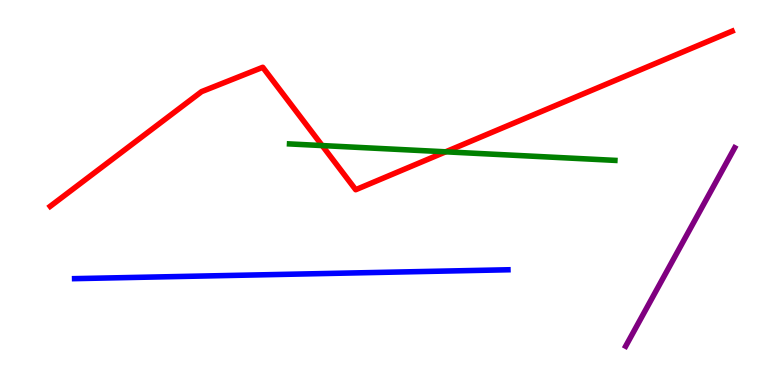[{'lines': ['blue', 'red'], 'intersections': []}, {'lines': ['green', 'red'], 'intersections': [{'x': 4.16, 'y': 6.22}, {'x': 5.75, 'y': 6.06}]}, {'lines': ['purple', 'red'], 'intersections': []}, {'lines': ['blue', 'green'], 'intersections': []}, {'lines': ['blue', 'purple'], 'intersections': []}, {'lines': ['green', 'purple'], 'intersections': []}]